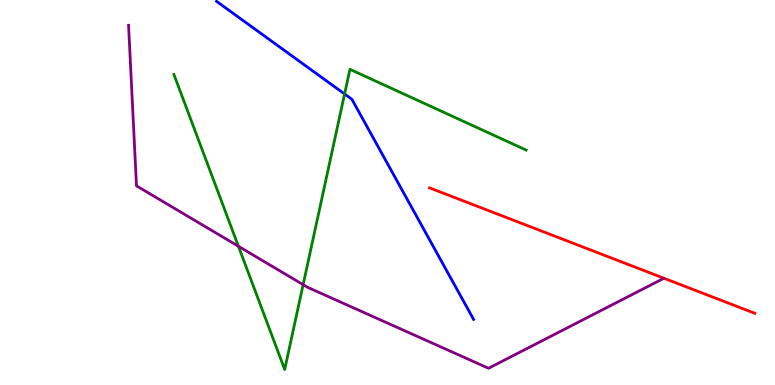[{'lines': ['blue', 'red'], 'intersections': []}, {'lines': ['green', 'red'], 'intersections': []}, {'lines': ['purple', 'red'], 'intersections': []}, {'lines': ['blue', 'green'], 'intersections': [{'x': 4.45, 'y': 7.56}]}, {'lines': ['blue', 'purple'], 'intersections': []}, {'lines': ['green', 'purple'], 'intersections': [{'x': 3.08, 'y': 3.6}, {'x': 3.91, 'y': 2.61}]}]